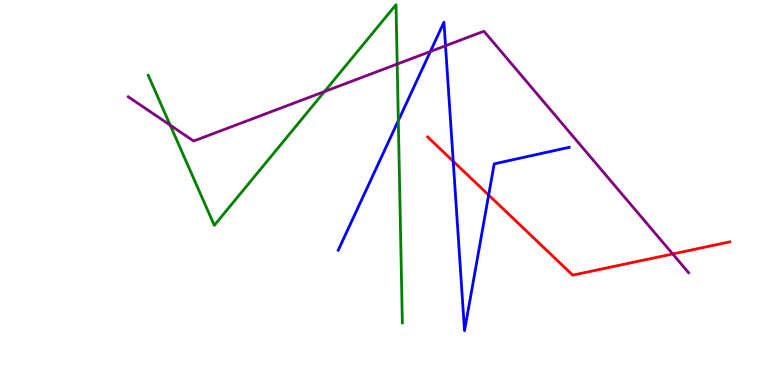[{'lines': ['blue', 'red'], 'intersections': [{'x': 5.85, 'y': 5.81}, {'x': 6.31, 'y': 4.93}]}, {'lines': ['green', 'red'], 'intersections': []}, {'lines': ['purple', 'red'], 'intersections': [{'x': 8.68, 'y': 3.4}]}, {'lines': ['blue', 'green'], 'intersections': [{'x': 5.14, 'y': 6.87}]}, {'lines': ['blue', 'purple'], 'intersections': [{'x': 5.55, 'y': 8.66}, {'x': 5.75, 'y': 8.81}]}, {'lines': ['green', 'purple'], 'intersections': [{'x': 2.2, 'y': 6.75}, {'x': 4.19, 'y': 7.62}, {'x': 5.13, 'y': 8.34}]}]